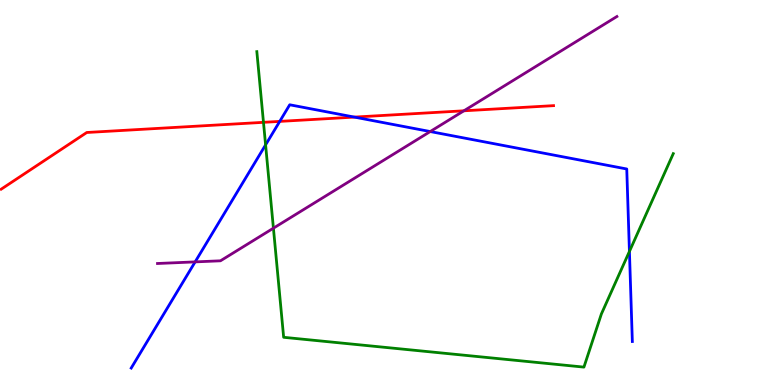[{'lines': ['blue', 'red'], 'intersections': [{'x': 3.61, 'y': 6.85}, {'x': 4.57, 'y': 6.96}]}, {'lines': ['green', 'red'], 'intersections': [{'x': 3.4, 'y': 6.82}]}, {'lines': ['purple', 'red'], 'intersections': [{'x': 5.99, 'y': 7.12}]}, {'lines': ['blue', 'green'], 'intersections': [{'x': 3.43, 'y': 6.24}, {'x': 8.12, 'y': 3.47}]}, {'lines': ['blue', 'purple'], 'intersections': [{'x': 2.52, 'y': 3.2}, {'x': 5.55, 'y': 6.58}]}, {'lines': ['green', 'purple'], 'intersections': [{'x': 3.53, 'y': 4.07}]}]